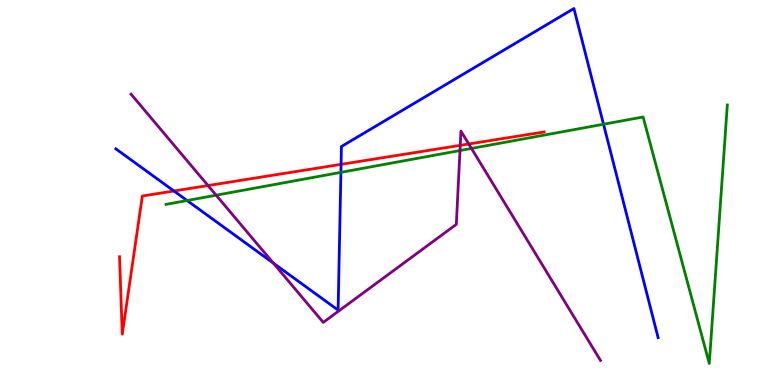[{'lines': ['blue', 'red'], 'intersections': [{'x': 2.24, 'y': 5.04}, {'x': 4.4, 'y': 5.73}]}, {'lines': ['green', 'red'], 'intersections': []}, {'lines': ['purple', 'red'], 'intersections': [{'x': 2.68, 'y': 5.18}, {'x': 5.94, 'y': 6.22}, {'x': 6.05, 'y': 6.26}]}, {'lines': ['blue', 'green'], 'intersections': [{'x': 2.41, 'y': 4.79}, {'x': 4.4, 'y': 5.52}, {'x': 7.79, 'y': 6.77}]}, {'lines': ['blue', 'purple'], 'intersections': [{'x': 3.53, 'y': 3.17}]}, {'lines': ['green', 'purple'], 'intersections': [{'x': 2.79, 'y': 4.93}, {'x': 5.94, 'y': 6.09}, {'x': 6.08, 'y': 6.14}]}]